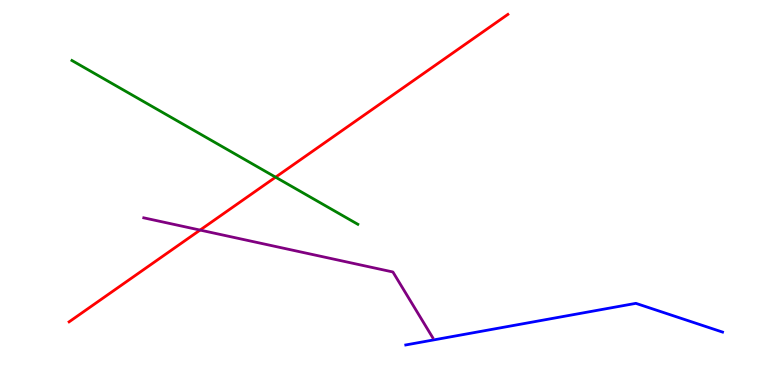[{'lines': ['blue', 'red'], 'intersections': []}, {'lines': ['green', 'red'], 'intersections': [{'x': 3.56, 'y': 5.4}]}, {'lines': ['purple', 'red'], 'intersections': [{'x': 2.58, 'y': 4.02}]}, {'lines': ['blue', 'green'], 'intersections': []}, {'lines': ['blue', 'purple'], 'intersections': []}, {'lines': ['green', 'purple'], 'intersections': []}]